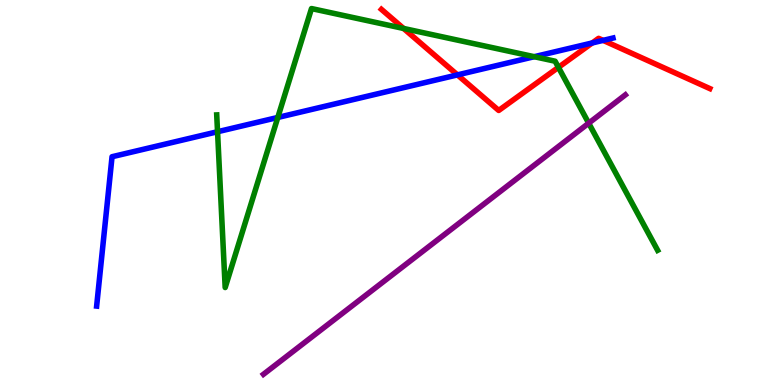[{'lines': ['blue', 'red'], 'intersections': [{'x': 5.9, 'y': 8.05}, {'x': 7.64, 'y': 8.88}, {'x': 7.78, 'y': 8.95}]}, {'lines': ['green', 'red'], 'intersections': [{'x': 5.21, 'y': 9.26}, {'x': 7.21, 'y': 8.25}]}, {'lines': ['purple', 'red'], 'intersections': []}, {'lines': ['blue', 'green'], 'intersections': [{'x': 2.81, 'y': 6.58}, {'x': 3.58, 'y': 6.95}, {'x': 6.89, 'y': 8.53}]}, {'lines': ['blue', 'purple'], 'intersections': []}, {'lines': ['green', 'purple'], 'intersections': [{'x': 7.6, 'y': 6.8}]}]